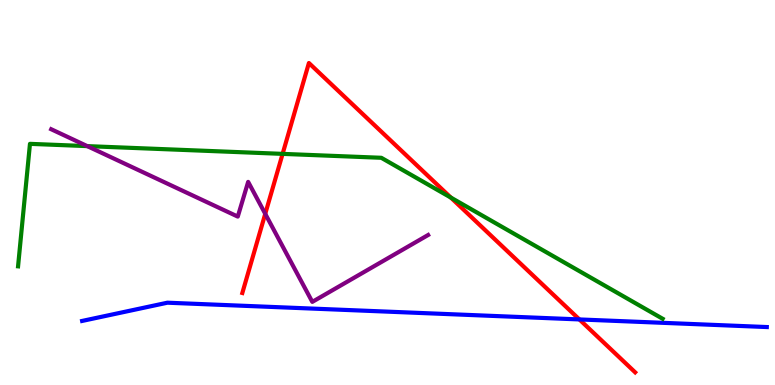[{'lines': ['blue', 'red'], 'intersections': [{'x': 7.48, 'y': 1.7}]}, {'lines': ['green', 'red'], 'intersections': [{'x': 3.65, 'y': 6.0}, {'x': 5.82, 'y': 4.87}]}, {'lines': ['purple', 'red'], 'intersections': [{'x': 3.42, 'y': 4.45}]}, {'lines': ['blue', 'green'], 'intersections': []}, {'lines': ['blue', 'purple'], 'intersections': []}, {'lines': ['green', 'purple'], 'intersections': [{'x': 1.13, 'y': 6.2}]}]